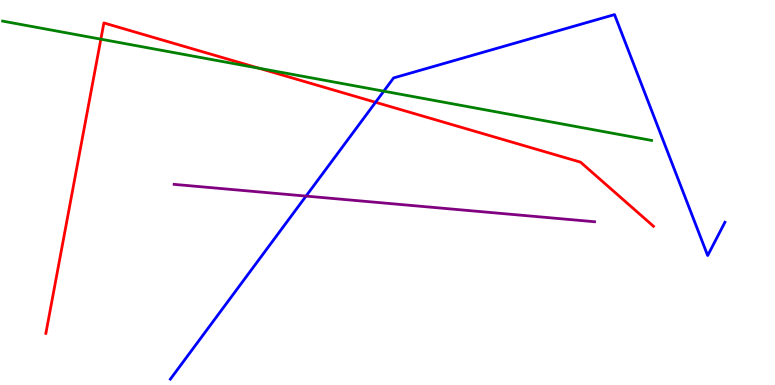[{'lines': ['blue', 'red'], 'intersections': [{'x': 4.85, 'y': 7.34}]}, {'lines': ['green', 'red'], 'intersections': [{'x': 1.3, 'y': 8.98}, {'x': 3.34, 'y': 8.23}]}, {'lines': ['purple', 'red'], 'intersections': []}, {'lines': ['blue', 'green'], 'intersections': [{'x': 4.95, 'y': 7.63}]}, {'lines': ['blue', 'purple'], 'intersections': [{'x': 3.95, 'y': 4.91}]}, {'lines': ['green', 'purple'], 'intersections': []}]